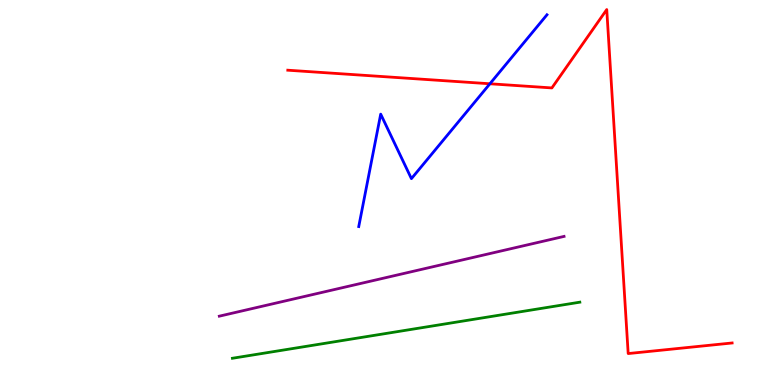[{'lines': ['blue', 'red'], 'intersections': [{'x': 6.32, 'y': 7.82}]}, {'lines': ['green', 'red'], 'intersections': []}, {'lines': ['purple', 'red'], 'intersections': []}, {'lines': ['blue', 'green'], 'intersections': []}, {'lines': ['blue', 'purple'], 'intersections': []}, {'lines': ['green', 'purple'], 'intersections': []}]